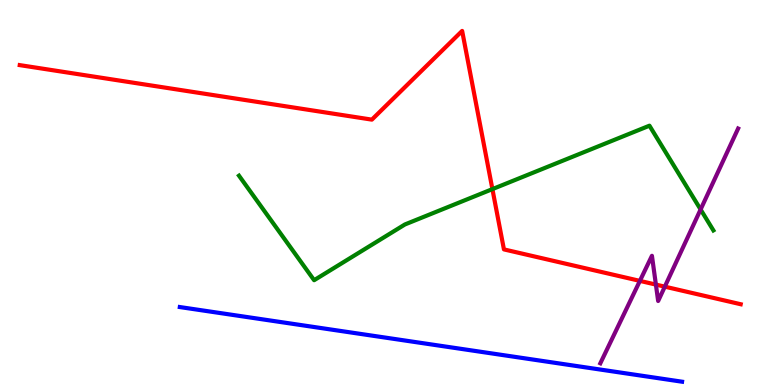[{'lines': ['blue', 'red'], 'intersections': []}, {'lines': ['green', 'red'], 'intersections': [{'x': 6.35, 'y': 5.09}]}, {'lines': ['purple', 'red'], 'intersections': [{'x': 8.26, 'y': 2.7}, {'x': 8.46, 'y': 2.61}, {'x': 8.58, 'y': 2.55}]}, {'lines': ['blue', 'green'], 'intersections': []}, {'lines': ['blue', 'purple'], 'intersections': []}, {'lines': ['green', 'purple'], 'intersections': [{'x': 9.04, 'y': 4.56}]}]